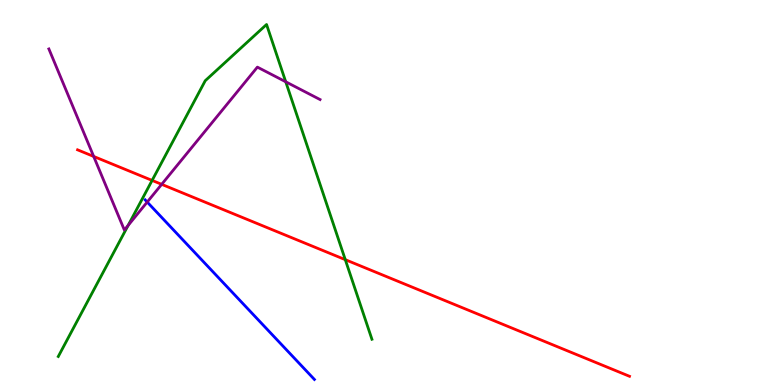[{'lines': ['blue', 'red'], 'intersections': []}, {'lines': ['green', 'red'], 'intersections': [{'x': 1.96, 'y': 5.31}, {'x': 4.46, 'y': 3.26}]}, {'lines': ['purple', 'red'], 'intersections': [{'x': 1.21, 'y': 5.94}, {'x': 2.09, 'y': 5.21}]}, {'lines': ['blue', 'green'], 'intersections': []}, {'lines': ['blue', 'purple'], 'intersections': [{'x': 1.9, 'y': 4.75}]}, {'lines': ['green', 'purple'], 'intersections': [{'x': 1.65, 'y': 4.14}, {'x': 3.69, 'y': 7.88}]}]